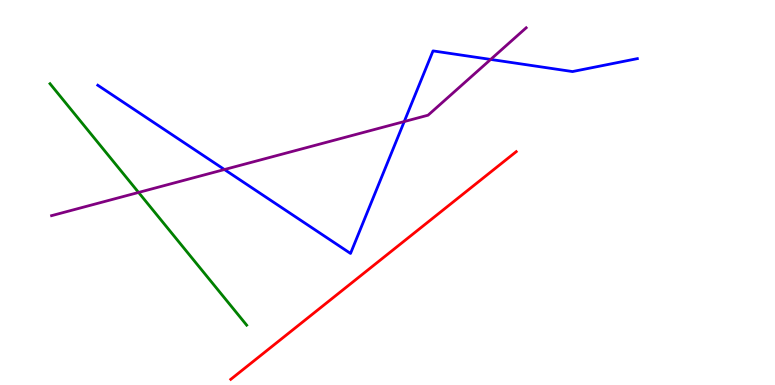[{'lines': ['blue', 'red'], 'intersections': []}, {'lines': ['green', 'red'], 'intersections': []}, {'lines': ['purple', 'red'], 'intersections': []}, {'lines': ['blue', 'green'], 'intersections': []}, {'lines': ['blue', 'purple'], 'intersections': [{'x': 2.9, 'y': 5.6}, {'x': 5.22, 'y': 6.84}, {'x': 6.33, 'y': 8.46}]}, {'lines': ['green', 'purple'], 'intersections': [{'x': 1.79, 'y': 5.0}]}]